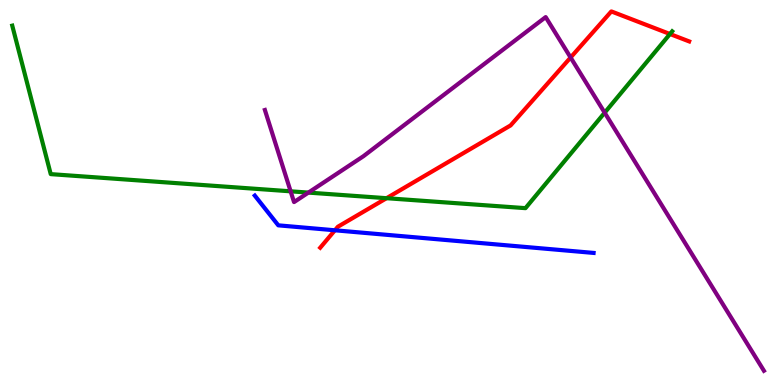[{'lines': ['blue', 'red'], 'intersections': [{'x': 4.32, 'y': 4.02}]}, {'lines': ['green', 'red'], 'intersections': [{'x': 4.99, 'y': 4.85}, {'x': 8.64, 'y': 9.12}]}, {'lines': ['purple', 'red'], 'intersections': [{'x': 7.36, 'y': 8.51}]}, {'lines': ['blue', 'green'], 'intersections': []}, {'lines': ['blue', 'purple'], 'intersections': []}, {'lines': ['green', 'purple'], 'intersections': [{'x': 3.75, 'y': 5.03}, {'x': 3.98, 'y': 5.0}, {'x': 7.8, 'y': 7.07}]}]